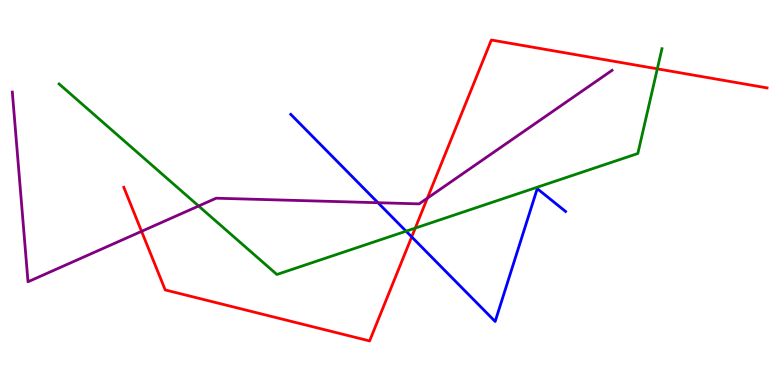[{'lines': ['blue', 'red'], 'intersections': [{'x': 5.31, 'y': 3.85}]}, {'lines': ['green', 'red'], 'intersections': [{'x': 5.36, 'y': 4.08}, {'x': 8.48, 'y': 8.21}]}, {'lines': ['purple', 'red'], 'intersections': [{'x': 1.83, 'y': 3.99}, {'x': 5.51, 'y': 4.85}]}, {'lines': ['blue', 'green'], 'intersections': [{'x': 5.24, 'y': 4.0}]}, {'lines': ['blue', 'purple'], 'intersections': [{'x': 4.88, 'y': 4.73}]}, {'lines': ['green', 'purple'], 'intersections': [{'x': 2.56, 'y': 4.65}]}]